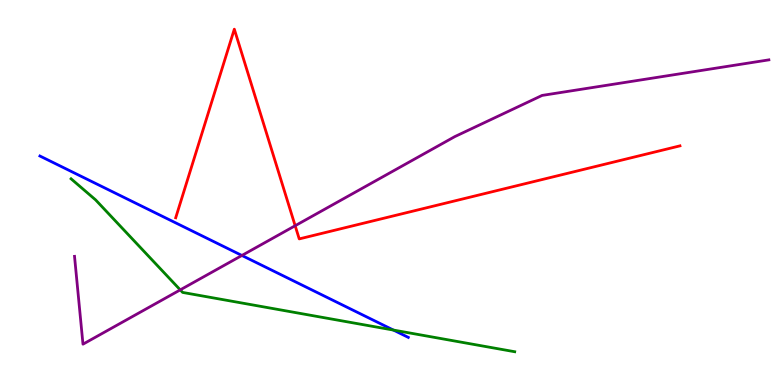[{'lines': ['blue', 'red'], 'intersections': []}, {'lines': ['green', 'red'], 'intersections': []}, {'lines': ['purple', 'red'], 'intersections': [{'x': 3.81, 'y': 4.14}]}, {'lines': ['blue', 'green'], 'intersections': [{'x': 5.08, 'y': 1.43}]}, {'lines': ['blue', 'purple'], 'intersections': [{'x': 3.12, 'y': 3.36}]}, {'lines': ['green', 'purple'], 'intersections': [{'x': 2.33, 'y': 2.47}]}]